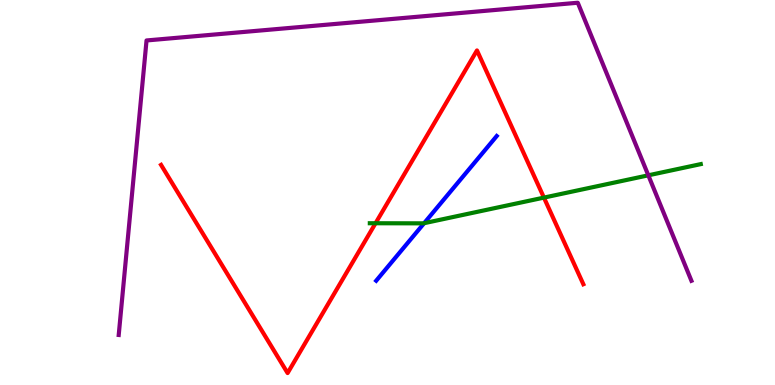[{'lines': ['blue', 'red'], 'intersections': []}, {'lines': ['green', 'red'], 'intersections': [{'x': 4.85, 'y': 4.2}, {'x': 7.02, 'y': 4.87}]}, {'lines': ['purple', 'red'], 'intersections': []}, {'lines': ['blue', 'green'], 'intersections': [{'x': 5.47, 'y': 4.2}]}, {'lines': ['blue', 'purple'], 'intersections': []}, {'lines': ['green', 'purple'], 'intersections': [{'x': 8.37, 'y': 5.45}]}]